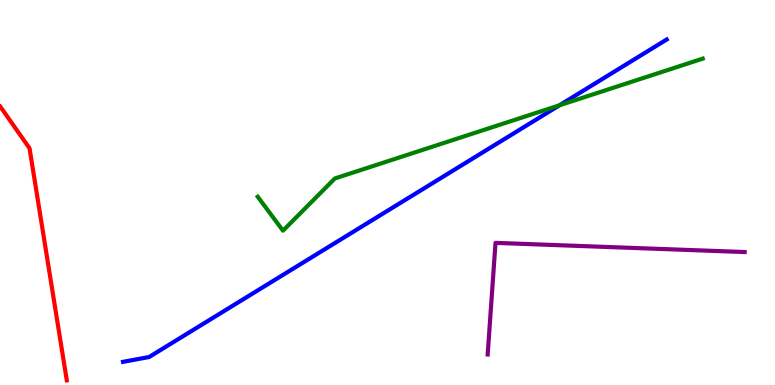[{'lines': ['blue', 'red'], 'intersections': []}, {'lines': ['green', 'red'], 'intersections': []}, {'lines': ['purple', 'red'], 'intersections': []}, {'lines': ['blue', 'green'], 'intersections': [{'x': 7.22, 'y': 7.26}]}, {'lines': ['blue', 'purple'], 'intersections': []}, {'lines': ['green', 'purple'], 'intersections': []}]